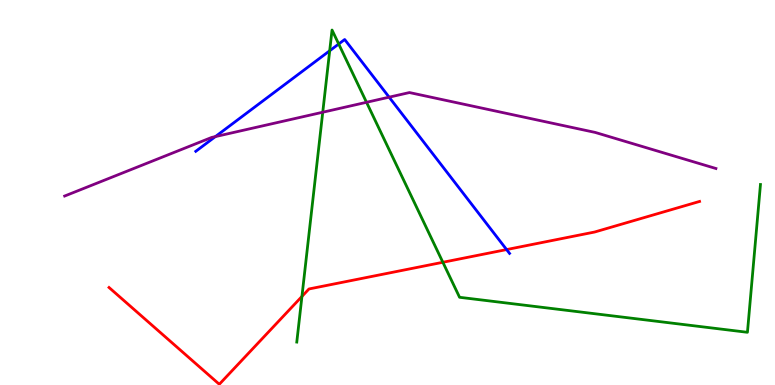[{'lines': ['blue', 'red'], 'intersections': [{'x': 6.54, 'y': 3.52}]}, {'lines': ['green', 'red'], 'intersections': [{'x': 3.9, 'y': 2.3}, {'x': 5.71, 'y': 3.19}]}, {'lines': ['purple', 'red'], 'intersections': []}, {'lines': ['blue', 'green'], 'intersections': [{'x': 4.25, 'y': 8.68}, {'x': 4.37, 'y': 8.86}]}, {'lines': ['blue', 'purple'], 'intersections': [{'x': 2.78, 'y': 6.45}, {'x': 5.02, 'y': 7.48}]}, {'lines': ['green', 'purple'], 'intersections': [{'x': 4.16, 'y': 7.08}, {'x': 4.73, 'y': 7.34}]}]